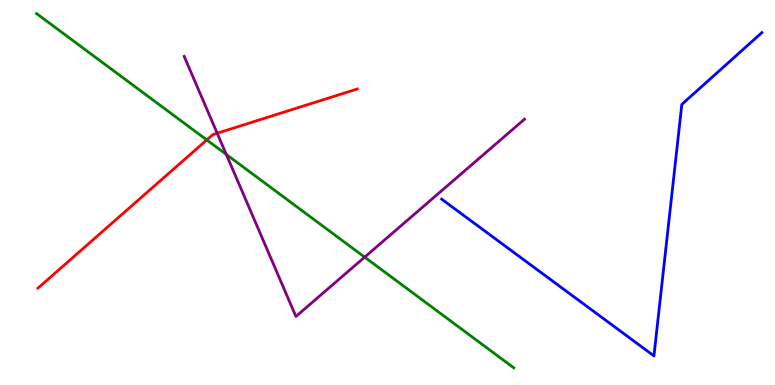[{'lines': ['blue', 'red'], 'intersections': []}, {'lines': ['green', 'red'], 'intersections': [{'x': 2.67, 'y': 6.37}]}, {'lines': ['purple', 'red'], 'intersections': [{'x': 2.8, 'y': 6.54}]}, {'lines': ['blue', 'green'], 'intersections': []}, {'lines': ['blue', 'purple'], 'intersections': []}, {'lines': ['green', 'purple'], 'intersections': [{'x': 2.92, 'y': 5.99}, {'x': 4.71, 'y': 3.32}]}]